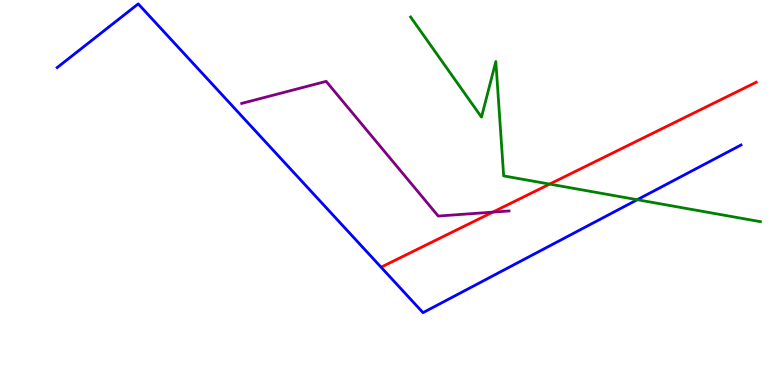[{'lines': ['blue', 'red'], 'intersections': []}, {'lines': ['green', 'red'], 'intersections': [{'x': 7.09, 'y': 5.22}]}, {'lines': ['purple', 'red'], 'intersections': [{'x': 6.36, 'y': 4.49}]}, {'lines': ['blue', 'green'], 'intersections': [{'x': 8.22, 'y': 4.81}]}, {'lines': ['blue', 'purple'], 'intersections': []}, {'lines': ['green', 'purple'], 'intersections': []}]